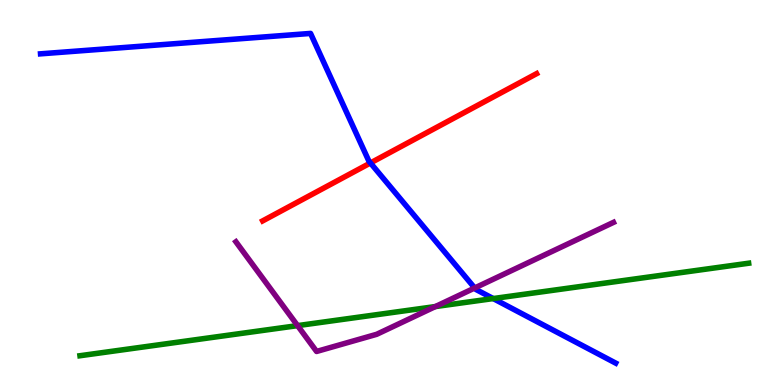[{'lines': ['blue', 'red'], 'intersections': [{'x': 4.78, 'y': 5.77}]}, {'lines': ['green', 'red'], 'intersections': []}, {'lines': ['purple', 'red'], 'intersections': []}, {'lines': ['blue', 'green'], 'intersections': [{'x': 6.36, 'y': 2.25}]}, {'lines': ['blue', 'purple'], 'intersections': [{'x': 6.12, 'y': 2.52}]}, {'lines': ['green', 'purple'], 'intersections': [{'x': 3.84, 'y': 1.54}, {'x': 5.62, 'y': 2.04}]}]